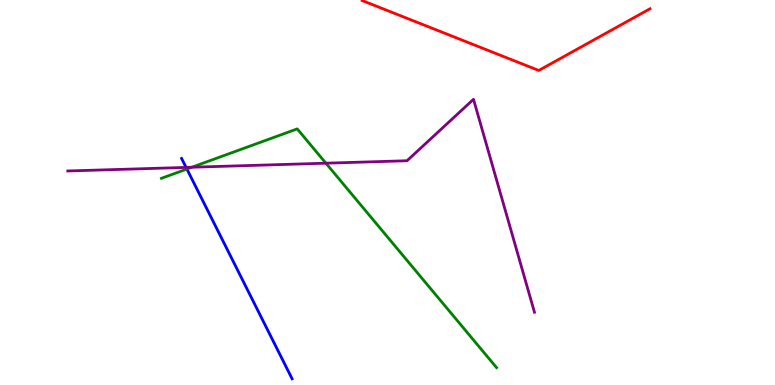[{'lines': ['blue', 'red'], 'intersections': []}, {'lines': ['green', 'red'], 'intersections': []}, {'lines': ['purple', 'red'], 'intersections': []}, {'lines': ['blue', 'green'], 'intersections': [{'x': 2.41, 'y': 5.61}]}, {'lines': ['blue', 'purple'], 'intersections': [{'x': 2.4, 'y': 5.65}]}, {'lines': ['green', 'purple'], 'intersections': [{'x': 2.48, 'y': 5.66}, {'x': 4.2, 'y': 5.76}]}]